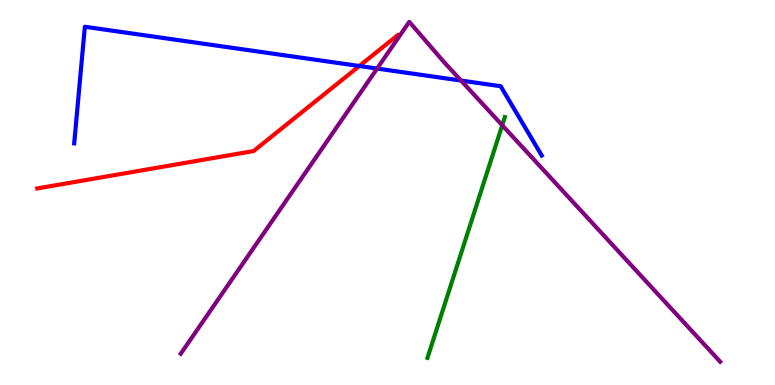[{'lines': ['blue', 'red'], 'intersections': [{'x': 4.64, 'y': 8.29}]}, {'lines': ['green', 'red'], 'intersections': []}, {'lines': ['purple', 'red'], 'intersections': []}, {'lines': ['blue', 'green'], 'intersections': []}, {'lines': ['blue', 'purple'], 'intersections': [{'x': 4.87, 'y': 8.22}, {'x': 5.95, 'y': 7.91}]}, {'lines': ['green', 'purple'], 'intersections': [{'x': 6.48, 'y': 6.75}]}]